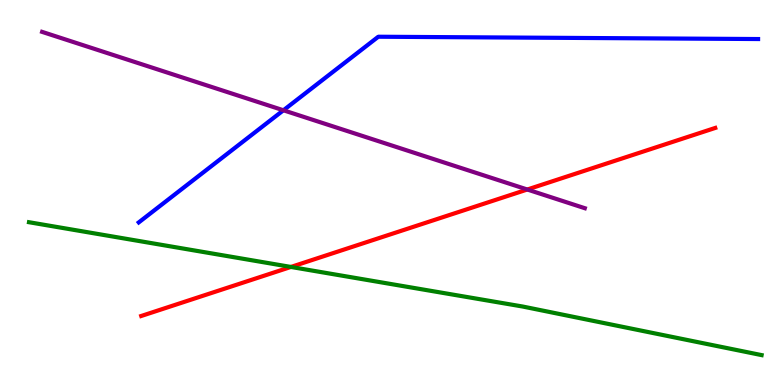[{'lines': ['blue', 'red'], 'intersections': []}, {'lines': ['green', 'red'], 'intersections': [{'x': 3.75, 'y': 3.07}]}, {'lines': ['purple', 'red'], 'intersections': [{'x': 6.8, 'y': 5.08}]}, {'lines': ['blue', 'green'], 'intersections': []}, {'lines': ['blue', 'purple'], 'intersections': [{'x': 3.66, 'y': 7.14}]}, {'lines': ['green', 'purple'], 'intersections': []}]